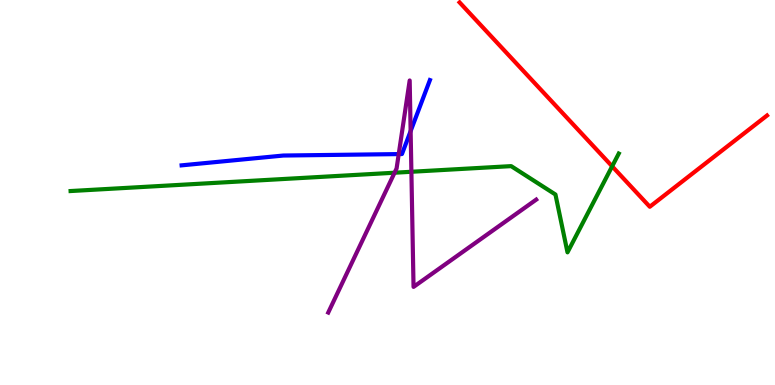[{'lines': ['blue', 'red'], 'intersections': []}, {'lines': ['green', 'red'], 'intersections': [{'x': 7.9, 'y': 5.68}]}, {'lines': ['purple', 'red'], 'intersections': []}, {'lines': ['blue', 'green'], 'intersections': []}, {'lines': ['blue', 'purple'], 'intersections': [{'x': 5.14, 'y': 6.0}, {'x': 5.3, 'y': 6.6}]}, {'lines': ['green', 'purple'], 'intersections': [{'x': 5.09, 'y': 5.51}, {'x': 5.31, 'y': 5.54}]}]